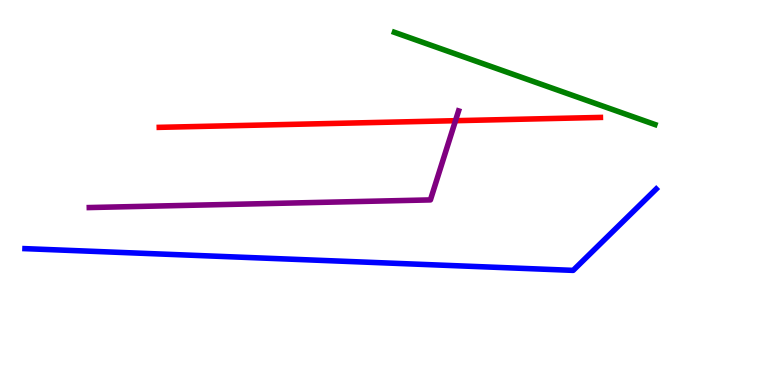[{'lines': ['blue', 'red'], 'intersections': []}, {'lines': ['green', 'red'], 'intersections': []}, {'lines': ['purple', 'red'], 'intersections': [{'x': 5.88, 'y': 6.87}]}, {'lines': ['blue', 'green'], 'intersections': []}, {'lines': ['blue', 'purple'], 'intersections': []}, {'lines': ['green', 'purple'], 'intersections': []}]